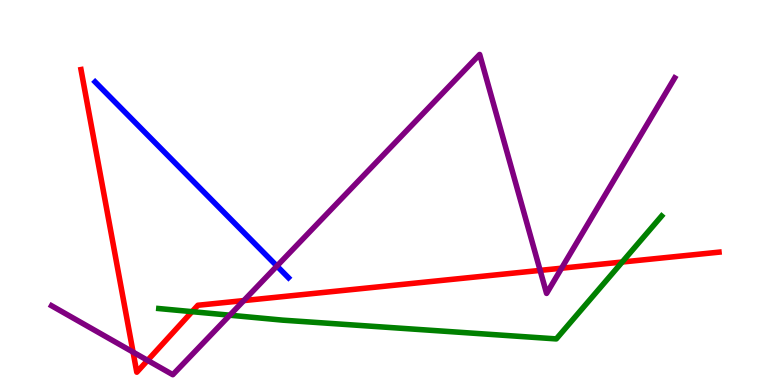[{'lines': ['blue', 'red'], 'intersections': []}, {'lines': ['green', 'red'], 'intersections': [{'x': 2.48, 'y': 1.9}, {'x': 8.03, 'y': 3.19}]}, {'lines': ['purple', 'red'], 'intersections': [{'x': 1.72, 'y': 0.855}, {'x': 1.9, 'y': 0.64}, {'x': 3.15, 'y': 2.19}, {'x': 6.97, 'y': 2.98}, {'x': 7.25, 'y': 3.03}]}, {'lines': ['blue', 'green'], 'intersections': []}, {'lines': ['blue', 'purple'], 'intersections': [{'x': 3.57, 'y': 3.09}]}, {'lines': ['green', 'purple'], 'intersections': [{'x': 2.97, 'y': 1.81}]}]